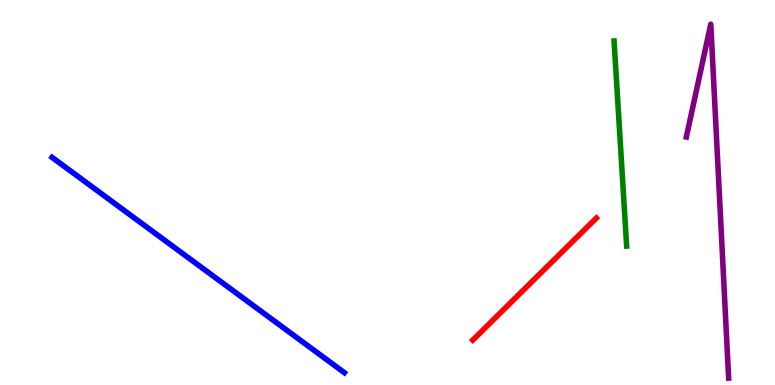[{'lines': ['blue', 'red'], 'intersections': []}, {'lines': ['green', 'red'], 'intersections': []}, {'lines': ['purple', 'red'], 'intersections': []}, {'lines': ['blue', 'green'], 'intersections': []}, {'lines': ['blue', 'purple'], 'intersections': []}, {'lines': ['green', 'purple'], 'intersections': []}]